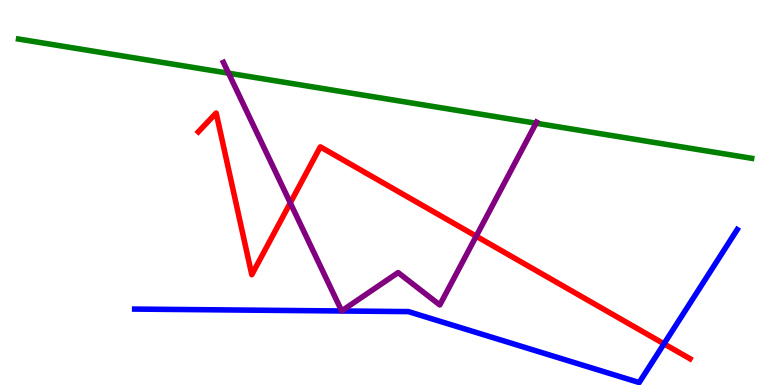[{'lines': ['blue', 'red'], 'intersections': [{'x': 8.57, 'y': 1.07}]}, {'lines': ['green', 'red'], 'intersections': []}, {'lines': ['purple', 'red'], 'intersections': [{'x': 3.75, 'y': 4.73}, {'x': 6.14, 'y': 3.86}]}, {'lines': ['blue', 'green'], 'intersections': []}, {'lines': ['blue', 'purple'], 'intersections': []}, {'lines': ['green', 'purple'], 'intersections': [{'x': 2.95, 'y': 8.1}, {'x': 6.92, 'y': 6.8}]}]